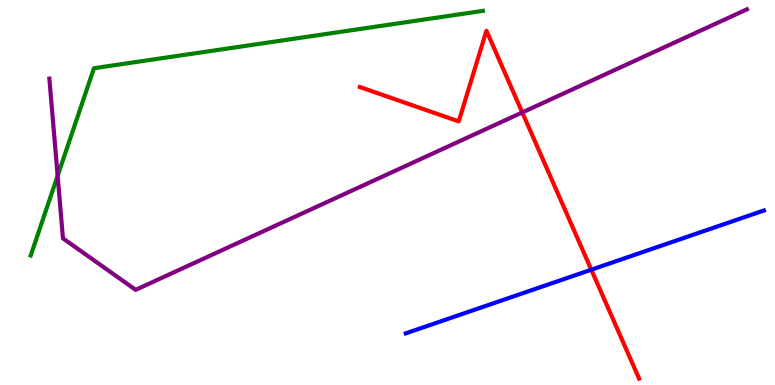[{'lines': ['blue', 'red'], 'intersections': [{'x': 7.63, 'y': 2.99}]}, {'lines': ['green', 'red'], 'intersections': []}, {'lines': ['purple', 'red'], 'intersections': [{'x': 6.74, 'y': 7.08}]}, {'lines': ['blue', 'green'], 'intersections': []}, {'lines': ['blue', 'purple'], 'intersections': []}, {'lines': ['green', 'purple'], 'intersections': [{'x': 0.744, 'y': 5.43}]}]